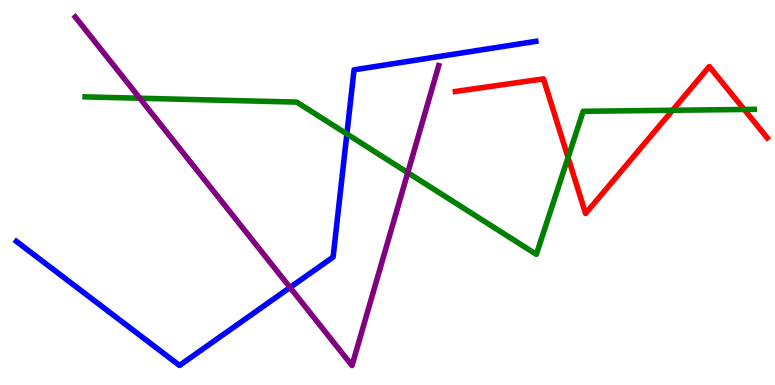[{'lines': ['blue', 'red'], 'intersections': []}, {'lines': ['green', 'red'], 'intersections': [{'x': 7.33, 'y': 5.91}, {'x': 8.68, 'y': 7.14}, {'x': 9.6, 'y': 7.16}]}, {'lines': ['purple', 'red'], 'intersections': []}, {'lines': ['blue', 'green'], 'intersections': [{'x': 4.48, 'y': 6.52}]}, {'lines': ['blue', 'purple'], 'intersections': [{'x': 3.74, 'y': 2.53}]}, {'lines': ['green', 'purple'], 'intersections': [{'x': 1.8, 'y': 7.45}, {'x': 5.26, 'y': 5.52}]}]